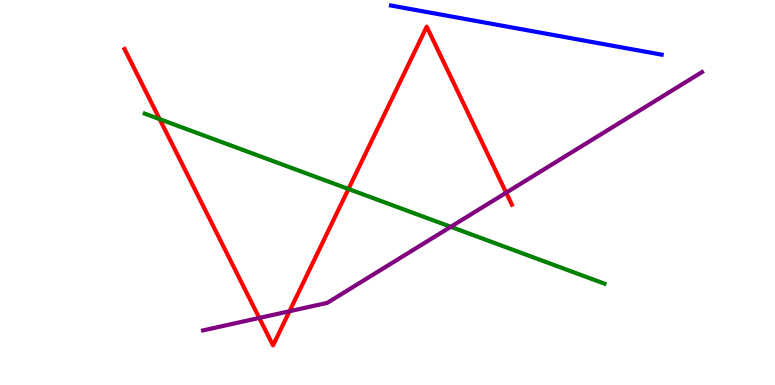[{'lines': ['blue', 'red'], 'intersections': []}, {'lines': ['green', 'red'], 'intersections': [{'x': 2.06, 'y': 6.91}, {'x': 4.5, 'y': 5.09}]}, {'lines': ['purple', 'red'], 'intersections': [{'x': 3.35, 'y': 1.74}, {'x': 3.74, 'y': 1.92}, {'x': 6.53, 'y': 5.0}]}, {'lines': ['blue', 'green'], 'intersections': []}, {'lines': ['blue', 'purple'], 'intersections': []}, {'lines': ['green', 'purple'], 'intersections': [{'x': 5.82, 'y': 4.11}]}]